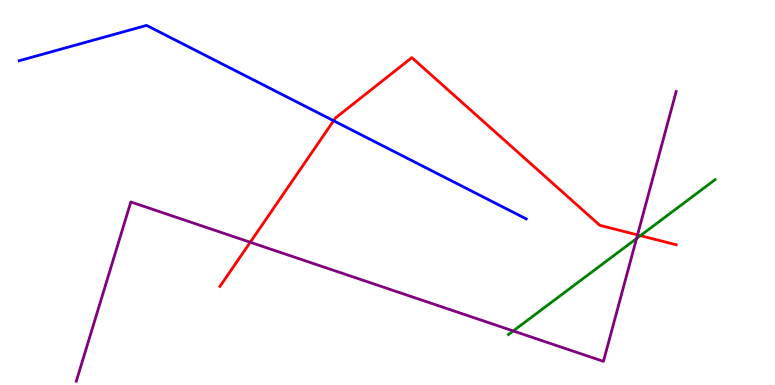[{'lines': ['blue', 'red'], 'intersections': [{'x': 4.31, 'y': 6.86}]}, {'lines': ['green', 'red'], 'intersections': [{'x': 8.26, 'y': 3.88}]}, {'lines': ['purple', 'red'], 'intersections': [{'x': 3.23, 'y': 3.71}, {'x': 8.23, 'y': 3.9}]}, {'lines': ['blue', 'green'], 'intersections': []}, {'lines': ['blue', 'purple'], 'intersections': []}, {'lines': ['green', 'purple'], 'intersections': [{'x': 6.62, 'y': 1.4}, {'x': 8.21, 'y': 3.8}]}]